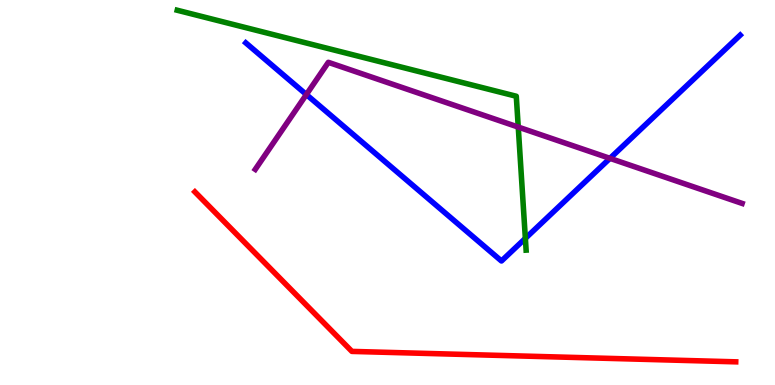[{'lines': ['blue', 'red'], 'intersections': []}, {'lines': ['green', 'red'], 'intersections': []}, {'lines': ['purple', 'red'], 'intersections': []}, {'lines': ['blue', 'green'], 'intersections': [{'x': 6.78, 'y': 3.81}]}, {'lines': ['blue', 'purple'], 'intersections': [{'x': 3.95, 'y': 7.54}, {'x': 7.87, 'y': 5.89}]}, {'lines': ['green', 'purple'], 'intersections': [{'x': 6.69, 'y': 6.7}]}]